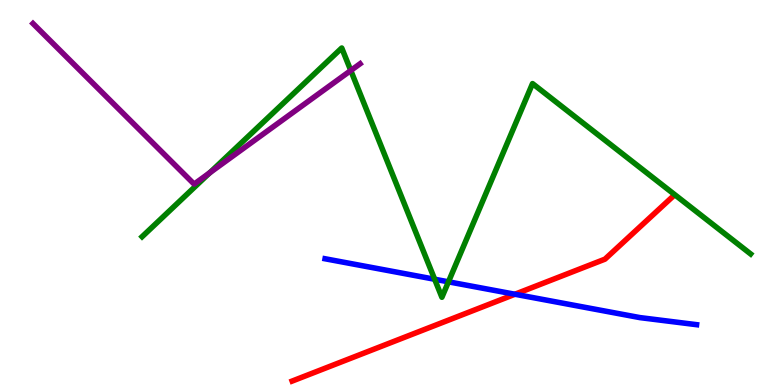[{'lines': ['blue', 'red'], 'intersections': [{'x': 6.64, 'y': 2.36}]}, {'lines': ['green', 'red'], 'intersections': []}, {'lines': ['purple', 'red'], 'intersections': []}, {'lines': ['blue', 'green'], 'intersections': [{'x': 5.61, 'y': 2.75}, {'x': 5.79, 'y': 2.68}]}, {'lines': ['blue', 'purple'], 'intersections': []}, {'lines': ['green', 'purple'], 'intersections': [{'x': 2.71, 'y': 5.51}, {'x': 4.53, 'y': 8.17}]}]